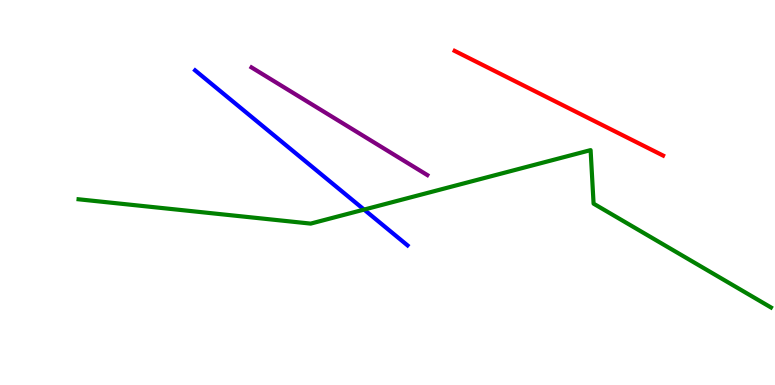[{'lines': ['blue', 'red'], 'intersections': []}, {'lines': ['green', 'red'], 'intersections': []}, {'lines': ['purple', 'red'], 'intersections': []}, {'lines': ['blue', 'green'], 'intersections': [{'x': 4.7, 'y': 4.56}]}, {'lines': ['blue', 'purple'], 'intersections': []}, {'lines': ['green', 'purple'], 'intersections': []}]